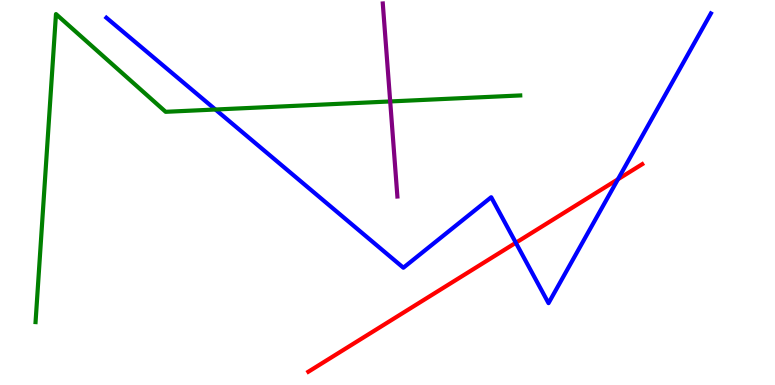[{'lines': ['blue', 'red'], 'intersections': [{'x': 6.66, 'y': 3.69}, {'x': 7.97, 'y': 5.34}]}, {'lines': ['green', 'red'], 'intersections': []}, {'lines': ['purple', 'red'], 'intersections': []}, {'lines': ['blue', 'green'], 'intersections': [{'x': 2.78, 'y': 7.16}]}, {'lines': ['blue', 'purple'], 'intersections': []}, {'lines': ['green', 'purple'], 'intersections': [{'x': 5.03, 'y': 7.36}]}]